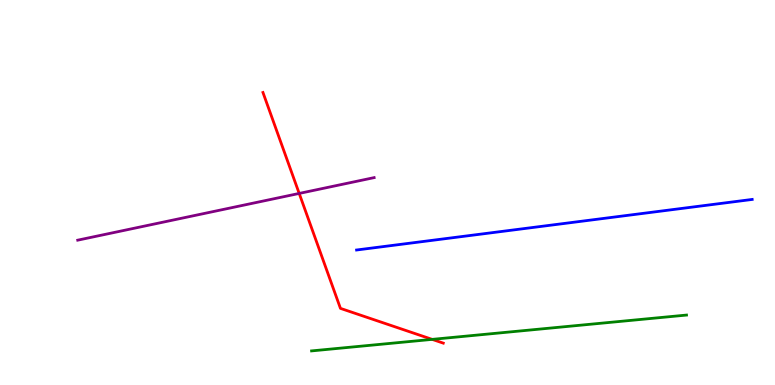[{'lines': ['blue', 'red'], 'intersections': []}, {'lines': ['green', 'red'], 'intersections': [{'x': 5.58, 'y': 1.19}]}, {'lines': ['purple', 'red'], 'intersections': [{'x': 3.86, 'y': 4.98}]}, {'lines': ['blue', 'green'], 'intersections': []}, {'lines': ['blue', 'purple'], 'intersections': []}, {'lines': ['green', 'purple'], 'intersections': []}]